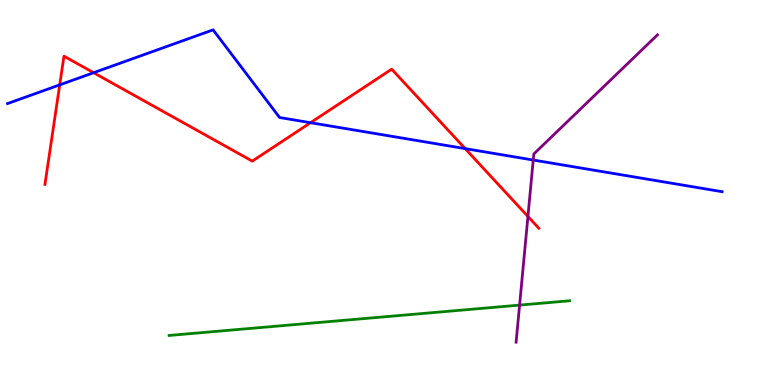[{'lines': ['blue', 'red'], 'intersections': [{'x': 0.77, 'y': 7.8}, {'x': 1.21, 'y': 8.11}, {'x': 4.01, 'y': 6.81}, {'x': 6.0, 'y': 6.14}]}, {'lines': ['green', 'red'], 'intersections': []}, {'lines': ['purple', 'red'], 'intersections': [{'x': 6.81, 'y': 4.38}]}, {'lines': ['blue', 'green'], 'intersections': []}, {'lines': ['blue', 'purple'], 'intersections': [{'x': 6.88, 'y': 5.84}]}, {'lines': ['green', 'purple'], 'intersections': [{'x': 6.7, 'y': 2.08}]}]